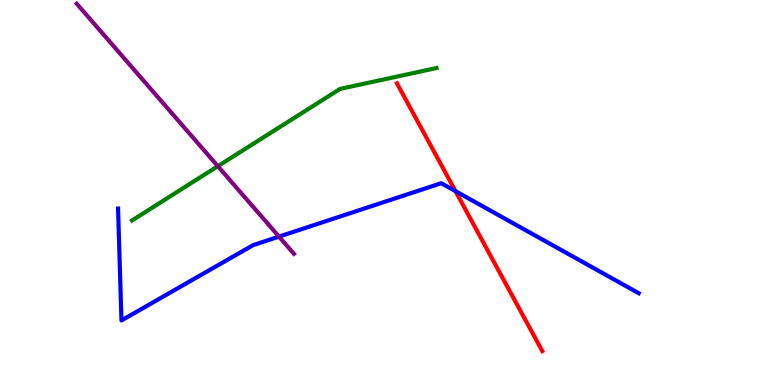[{'lines': ['blue', 'red'], 'intersections': [{'x': 5.88, 'y': 5.04}]}, {'lines': ['green', 'red'], 'intersections': []}, {'lines': ['purple', 'red'], 'intersections': []}, {'lines': ['blue', 'green'], 'intersections': []}, {'lines': ['blue', 'purple'], 'intersections': [{'x': 3.6, 'y': 3.85}]}, {'lines': ['green', 'purple'], 'intersections': [{'x': 2.81, 'y': 5.68}]}]